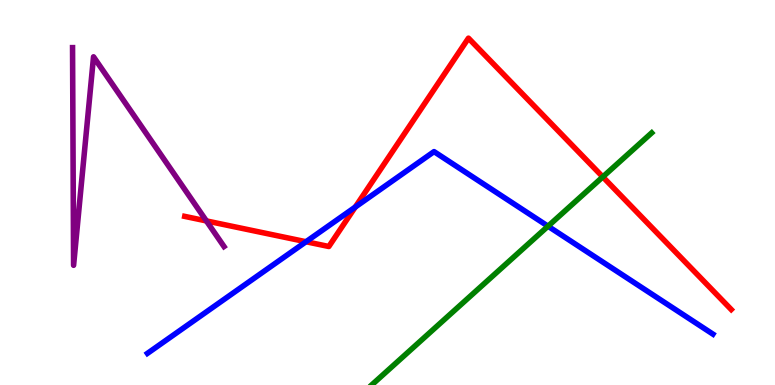[{'lines': ['blue', 'red'], 'intersections': [{'x': 3.95, 'y': 3.72}, {'x': 4.58, 'y': 4.62}]}, {'lines': ['green', 'red'], 'intersections': [{'x': 7.78, 'y': 5.41}]}, {'lines': ['purple', 'red'], 'intersections': [{'x': 2.66, 'y': 4.26}]}, {'lines': ['blue', 'green'], 'intersections': [{'x': 7.07, 'y': 4.12}]}, {'lines': ['blue', 'purple'], 'intersections': []}, {'lines': ['green', 'purple'], 'intersections': []}]